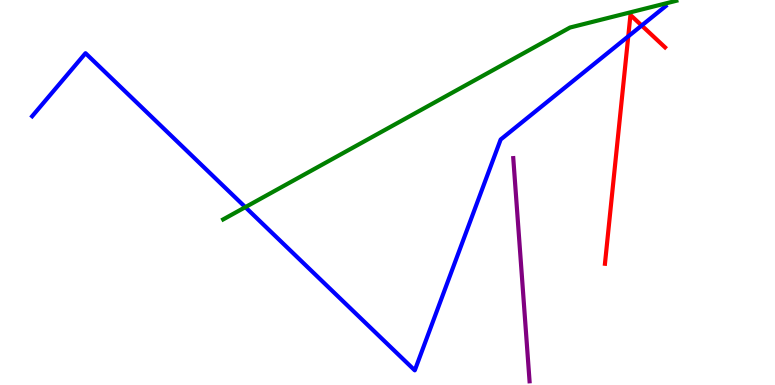[{'lines': ['blue', 'red'], 'intersections': [{'x': 8.11, 'y': 9.06}, {'x': 8.28, 'y': 9.34}]}, {'lines': ['green', 'red'], 'intersections': []}, {'lines': ['purple', 'red'], 'intersections': []}, {'lines': ['blue', 'green'], 'intersections': [{'x': 3.17, 'y': 4.62}]}, {'lines': ['blue', 'purple'], 'intersections': []}, {'lines': ['green', 'purple'], 'intersections': []}]